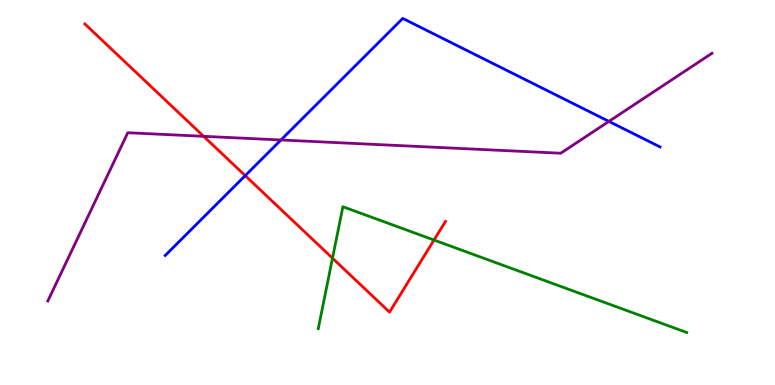[{'lines': ['blue', 'red'], 'intersections': [{'x': 3.16, 'y': 5.44}]}, {'lines': ['green', 'red'], 'intersections': [{'x': 4.29, 'y': 3.29}, {'x': 5.6, 'y': 3.77}]}, {'lines': ['purple', 'red'], 'intersections': [{'x': 2.63, 'y': 6.46}]}, {'lines': ['blue', 'green'], 'intersections': []}, {'lines': ['blue', 'purple'], 'intersections': [{'x': 3.63, 'y': 6.36}, {'x': 7.86, 'y': 6.85}]}, {'lines': ['green', 'purple'], 'intersections': []}]